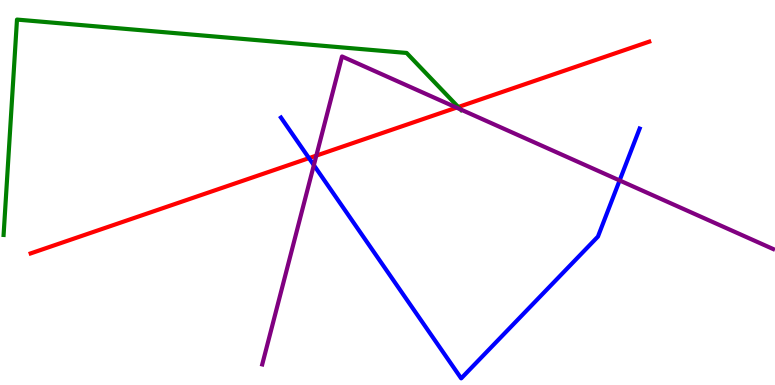[{'lines': ['blue', 'red'], 'intersections': [{'x': 3.99, 'y': 5.89}]}, {'lines': ['green', 'red'], 'intersections': [{'x': 5.91, 'y': 7.22}]}, {'lines': ['purple', 'red'], 'intersections': [{'x': 4.08, 'y': 5.96}, {'x': 5.89, 'y': 7.2}]}, {'lines': ['blue', 'green'], 'intersections': []}, {'lines': ['blue', 'purple'], 'intersections': [{'x': 4.05, 'y': 5.71}, {'x': 8.0, 'y': 5.31}]}, {'lines': ['green', 'purple'], 'intersections': [{'x': 5.94, 'y': 7.16}]}]